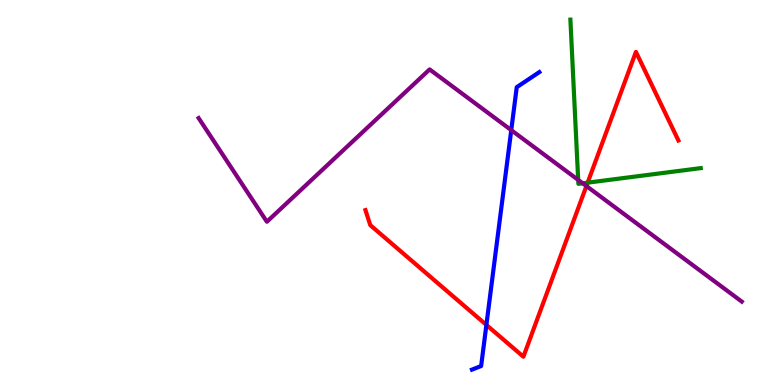[{'lines': ['blue', 'red'], 'intersections': [{'x': 6.28, 'y': 1.56}]}, {'lines': ['green', 'red'], 'intersections': [{'x': 7.58, 'y': 5.26}]}, {'lines': ['purple', 'red'], 'intersections': [{'x': 7.57, 'y': 5.17}]}, {'lines': ['blue', 'green'], 'intersections': []}, {'lines': ['blue', 'purple'], 'intersections': [{'x': 6.6, 'y': 6.62}]}, {'lines': ['green', 'purple'], 'intersections': [{'x': 7.46, 'y': 5.33}, {'x': 7.52, 'y': 5.24}]}]